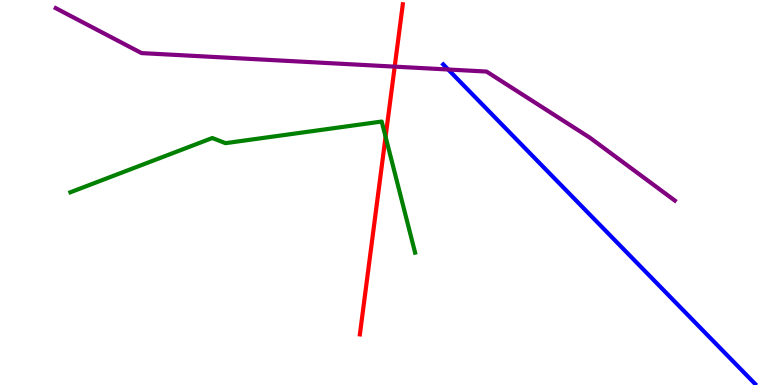[{'lines': ['blue', 'red'], 'intersections': []}, {'lines': ['green', 'red'], 'intersections': [{'x': 4.98, 'y': 6.45}]}, {'lines': ['purple', 'red'], 'intersections': [{'x': 5.09, 'y': 8.27}]}, {'lines': ['blue', 'green'], 'intersections': []}, {'lines': ['blue', 'purple'], 'intersections': [{'x': 5.78, 'y': 8.19}]}, {'lines': ['green', 'purple'], 'intersections': []}]